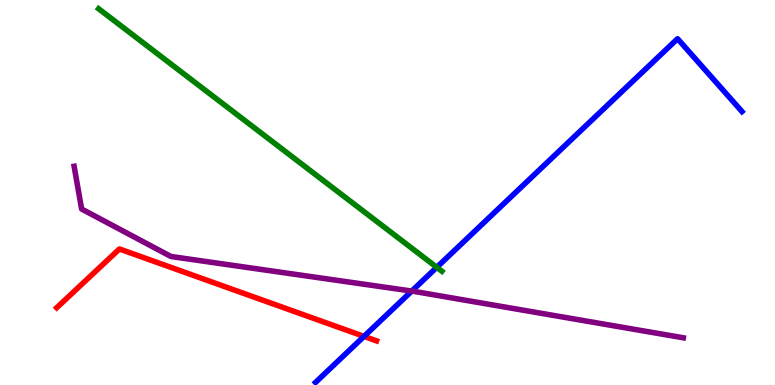[{'lines': ['blue', 'red'], 'intersections': [{'x': 4.7, 'y': 1.26}]}, {'lines': ['green', 'red'], 'intersections': []}, {'lines': ['purple', 'red'], 'intersections': []}, {'lines': ['blue', 'green'], 'intersections': [{'x': 5.64, 'y': 3.06}]}, {'lines': ['blue', 'purple'], 'intersections': [{'x': 5.31, 'y': 2.44}]}, {'lines': ['green', 'purple'], 'intersections': []}]